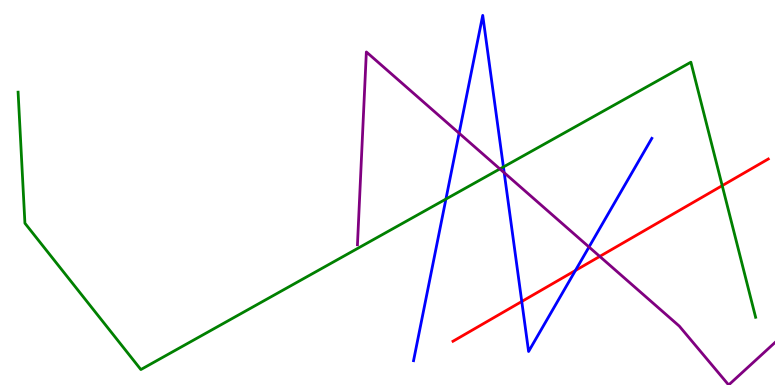[{'lines': ['blue', 'red'], 'intersections': [{'x': 6.73, 'y': 2.17}, {'x': 7.42, 'y': 2.97}]}, {'lines': ['green', 'red'], 'intersections': [{'x': 9.32, 'y': 5.18}]}, {'lines': ['purple', 'red'], 'intersections': [{'x': 7.74, 'y': 3.34}]}, {'lines': ['blue', 'green'], 'intersections': [{'x': 5.75, 'y': 4.83}, {'x': 6.5, 'y': 5.66}]}, {'lines': ['blue', 'purple'], 'intersections': [{'x': 5.92, 'y': 6.54}, {'x': 6.51, 'y': 5.51}, {'x': 7.6, 'y': 3.58}]}, {'lines': ['green', 'purple'], 'intersections': [{'x': 6.45, 'y': 5.61}]}]